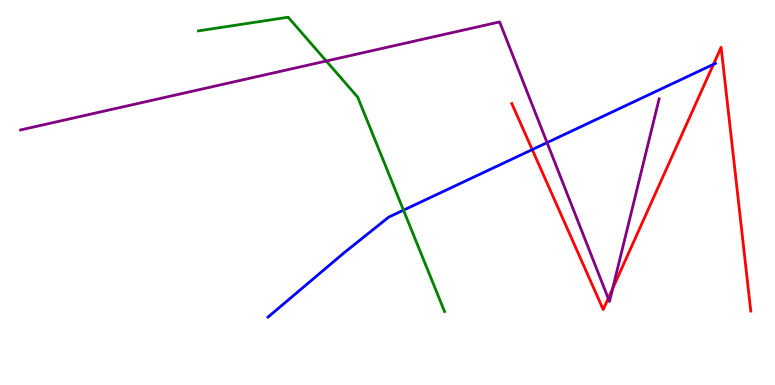[{'lines': ['blue', 'red'], 'intersections': [{'x': 6.87, 'y': 6.11}, {'x': 9.21, 'y': 8.33}]}, {'lines': ['green', 'red'], 'intersections': []}, {'lines': ['purple', 'red'], 'intersections': [{'x': 7.85, 'y': 2.25}, {'x': 7.9, 'y': 2.5}]}, {'lines': ['blue', 'green'], 'intersections': [{'x': 5.21, 'y': 4.54}]}, {'lines': ['blue', 'purple'], 'intersections': [{'x': 7.06, 'y': 6.3}]}, {'lines': ['green', 'purple'], 'intersections': [{'x': 4.21, 'y': 8.42}]}]